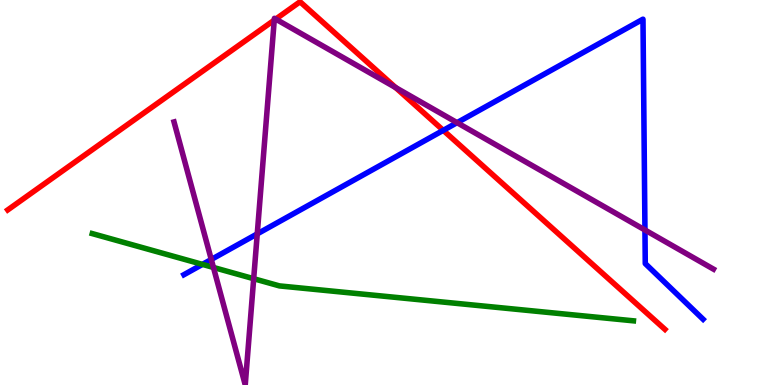[{'lines': ['blue', 'red'], 'intersections': [{'x': 5.72, 'y': 6.61}]}, {'lines': ['green', 'red'], 'intersections': []}, {'lines': ['purple', 'red'], 'intersections': [{'x': 3.54, 'y': 9.48}, {'x': 3.56, 'y': 9.5}, {'x': 5.1, 'y': 7.73}]}, {'lines': ['blue', 'green'], 'intersections': [{'x': 2.61, 'y': 3.13}]}, {'lines': ['blue', 'purple'], 'intersections': [{'x': 2.73, 'y': 3.26}, {'x': 3.32, 'y': 3.93}, {'x': 5.9, 'y': 6.81}, {'x': 8.32, 'y': 4.03}]}, {'lines': ['green', 'purple'], 'intersections': [{'x': 2.75, 'y': 3.05}, {'x': 3.27, 'y': 2.76}]}]